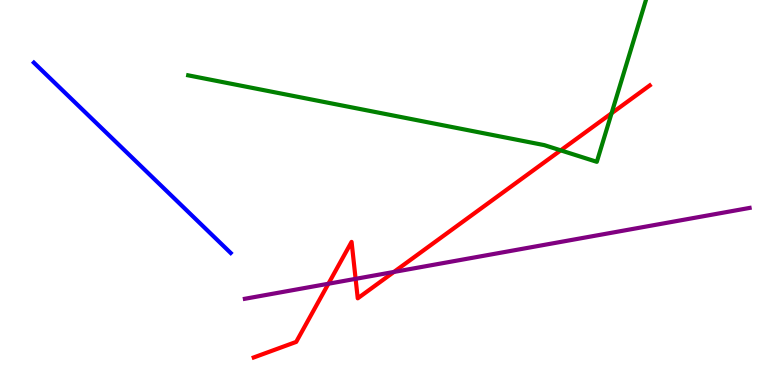[{'lines': ['blue', 'red'], 'intersections': []}, {'lines': ['green', 'red'], 'intersections': [{'x': 7.23, 'y': 6.09}, {'x': 7.89, 'y': 7.06}]}, {'lines': ['purple', 'red'], 'intersections': [{'x': 4.24, 'y': 2.63}, {'x': 4.59, 'y': 2.76}, {'x': 5.08, 'y': 2.94}]}, {'lines': ['blue', 'green'], 'intersections': []}, {'lines': ['blue', 'purple'], 'intersections': []}, {'lines': ['green', 'purple'], 'intersections': []}]